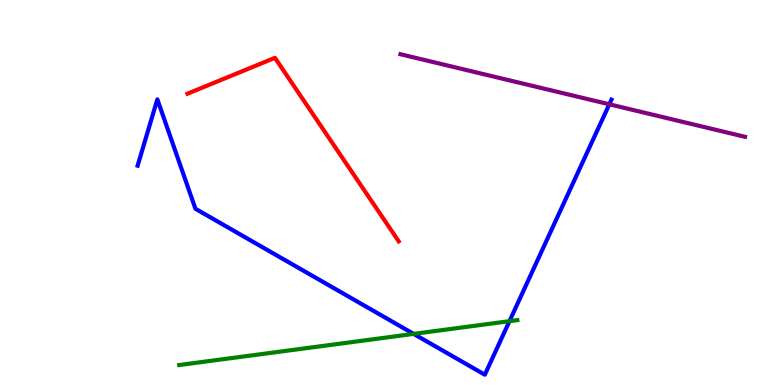[{'lines': ['blue', 'red'], 'intersections': []}, {'lines': ['green', 'red'], 'intersections': []}, {'lines': ['purple', 'red'], 'intersections': []}, {'lines': ['blue', 'green'], 'intersections': [{'x': 5.34, 'y': 1.33}, {'x': 6.57, 'y': 1.66}]}, {'lines': ['blue', 'purple'], 'intersections': [{'x': 7.86, 'y': 7.29}]}, {'lines': ['green', 'purple'], 'intersections': []}]